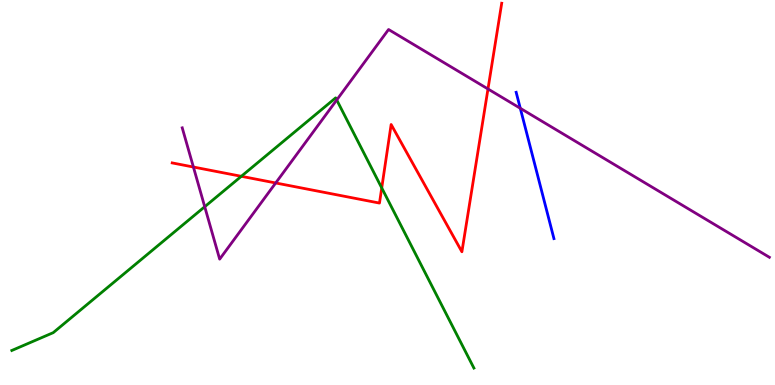[{'lines': ['blue', 'red'], 'intersections': []}, {'lines': ['green', 'red'], 'intersections': [{'x': 3.11, 'y': 5.42}, {'x': 4.93, 'y': 5.12}]}, {'lines': ['purple', 'red'], 'intersections': [{'x': 2.5, 'y': 5.66}, {'x': 3.56, 'y': 5.25}, {'x': 6.3, 'y': 7.69}]}, {'lines': ['blue', 'green'], 'intersections': []}, {'lines': ['blue', 'purple'], 'intersections': [{'x': 6.71, 'y': 7.19}]}, {'lines': ['green', 'purple'], 'intersections': [{'x': 2.64, 'y': 4.63}, {'x': 4.34, 'y': 7.4}]}]